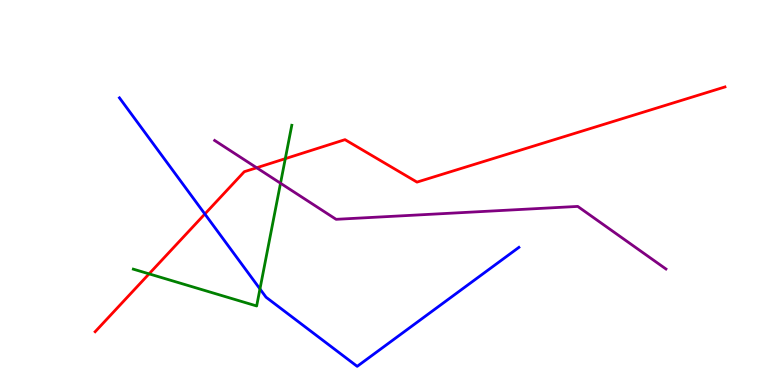[{'lines': ['blue', 'red'], 'intersections': [{'x': 2.64, 'y': 4.44}]}, {'lines': ['green', 'red'], 'intersections': [{'x': 1.92, 'y': 2.89}, {'x': 3.68, 'y': 5.88}]}, {'lines': ['purple', 'red'], 'intersections': [{'x': 3.31, 'y': 5.64}]}, {'lines': ['blue', 'green'], 'intersections': [{'x': 3.35, 'y': 2.5}]}, {'lines': ['blue', 'purple'], 'intersections': []}, {'lines': ['green', 'purple'], 'intersections': [{'x': 3.62, 'y': 5.24}]}]